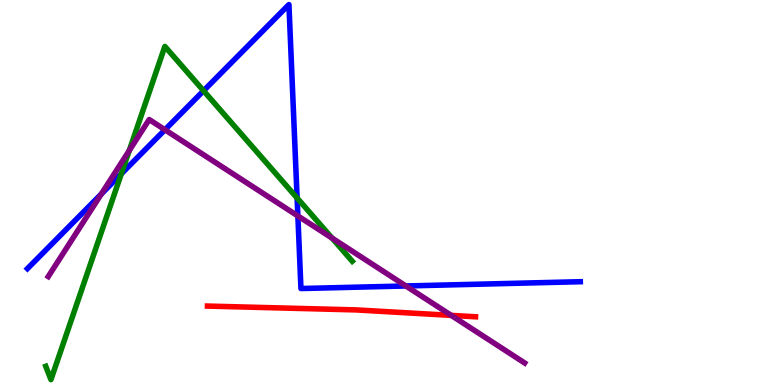[{'lines': ['blue', 'red'], 'intersections': []}, {'lines': ['green', 'red'], 'intersections': []}, {'lines': ['purple', 'red'], 'intersections': [{'x': 5.82, 'y': 1.81}]}, {'lines': ['blue', 'green'], 'intersections': [{'x': 1.57, 'y': 5.48}, {'x': 2.63, 'y': 7.64}, {'x': 3.83, 'y': 4.86}]}, {'lines': ['blue', 'purple'], 'intersections': [{'x': 1.31, 'y': 4.96}, {'x': 2.13, 'y': 6.63}, {'x': 3.84, 'y': 4.39}, {'x': 5.24, 'y': 2.57}]}, {'lines': ['green', 'purple'], 'intersections': [{'x': 1.67, 'y': 6.09}, {'x': 4.28, 'y': 3.82}]}]